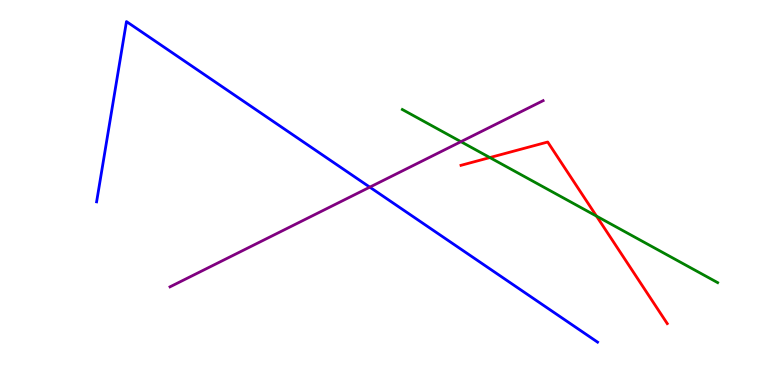[{'lines': ['blue', 'red'], 'intersections': []}, {'lines': ['green', 'red'], 'intersections': [{'x': 6.32, 'y': 5.91}, {'x': 7.7, 'y': 4.39}]}, {'lines': ['purple', 'red'], 'intersections': []}, {'lines': ['blue', 'green'], 'intersections': []}, {'lines': ['blue', 'purple'], 'intersections': [{'x': 4.77, 'y': 5.14}]}, {'lines': ['green', 'purple'], 'intersections': [{'x': 5.95, 'y': 6.32}]}]